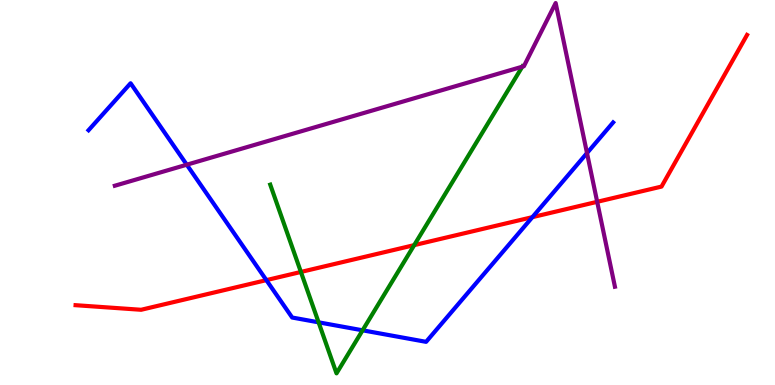[{'lines': ['blue', 'red'], 'intersections': [{'x': 3.44, 'y': 2.72}, {'x': 6.87, 'y': 4.36}]}, {'lines': ['green', 'red'], 'intersections': [{'x': 3.88, 'y': 2.94}, {'x': 5.34, 'y': 3.63}]}, {'lines': ['purple', 'red'], 'intersections': [{'x': 7.71, 'y': 4.76}]}, {'lines': ['blue', 'green'], 'intersections': [{'x': 4.11, 'y': 1.63}, {'x': 4.68, 'y': 1.42}]}, {'lines': ['blue', 'purple'], 'intersections': [{'x': 2.41, 'y': 5.72}, {'x': 7.57, 'y': 6.02}]}, {'lines': ['green', 'purple'], 'intersections': [{'x': 6.74, 'y': 8.27}]}]